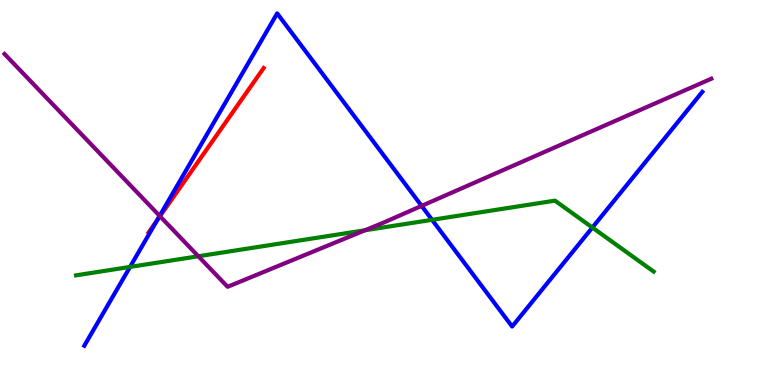[{'lines': ['blue', 'red'], 'intersections': [{'x': 2.02, 'y': 4.27}]}, {'lines': ['green', 'red'], 'intersections': []}, {'lines': ['purple', 'red'], 'intersections': [{'x': 2.06, 'y': 4.38}]}, {'lines': ['blue', 'green'], 'intersections': [{'x': 1.68, 'y': 3.07}, {'x': 5.57, 'y': 4.29}, {'x': 7.64, 'y': 4.09}]}, {'lines': ['blue', 'purple'], 'intersections': [{'x': 2.06, 'y': 4.39}, {'x': 5.44, 'y': 4.65}]}, {'lines': ['green', 'purple'], 'intersections': [{'x': 2.56, 'y': 3.34}, {'x': 4.71, 'y': 4.02}]}]